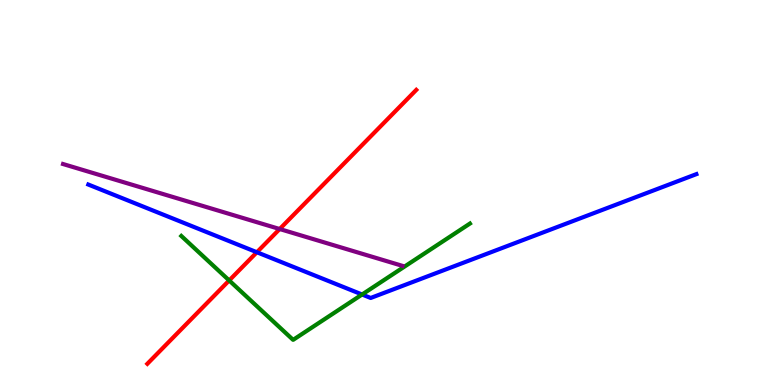[{'lines': ['blue', 'red'], 'intersections': [{'x': 3.31, 'y': 3.45}]}, {'lines': ['green', 'red'], 'intersections': [{'x': 2.96, 'y': 2.72}]}, {'lines': ['purple', 'red'], 'intersections': [{'x': 3.61, 'y': 4.05}]}, {'lines': ['blue', 'green'], 'intersections': [{'x': 4.67, 'y': 2.35}]}, {'lines': ['blue', 'purple'], 'intersections': []}, {'lines': ['green', 'purple'], 'intersections': []}]